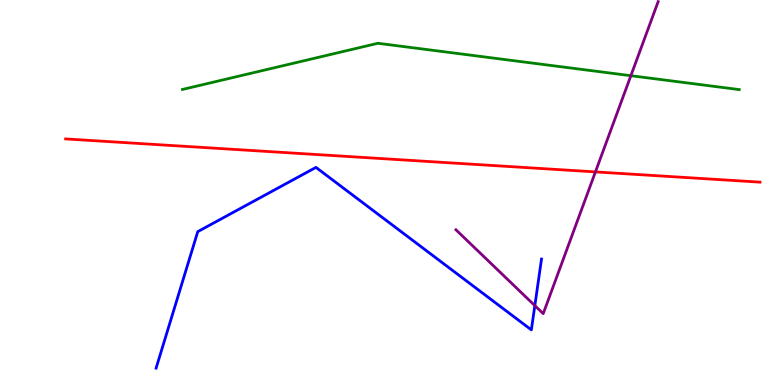[{'lines': ['blue', 'red'], 'intersections': []}, {'lines': ['green', 'red'], 'intersections': []}, {'lines': ['purple', 'red'], 'intersections': [{'x': 7.68, 'y': 5.54}]}, {'lines': ['blue', 'green'], 'intersections': []}, {'lines': ['blue', 'purple'], 'intersections': [{'x': 6.9, 'y': 2.06}]}, {'lines': ['green', 'purple'], 'intersections': [{'x': 8.14, 'y': 8.03}]}]